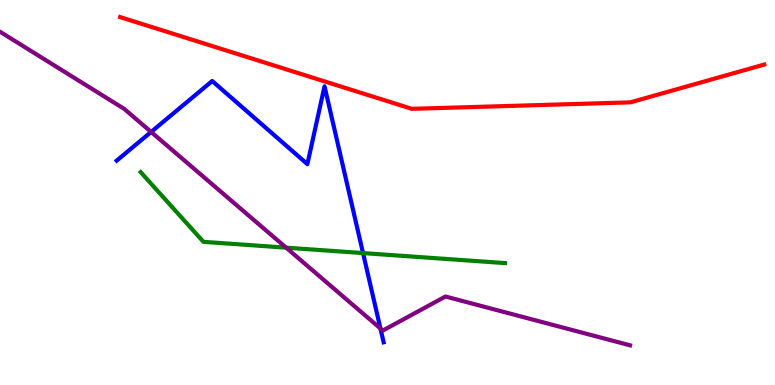[{'lines': ['blue', 'red'], 'intersections': []}, {'lines': ['green', 'red'], 'intersections': []}, {'lines': ['purple', 'red'], 'intersections': []}, {'lines': ['blue', 'green'], 'intersections': [{'x': 4.68, 'y': 3.43}]}, {'lines': ['blue', 'purple'], 'intersections': [{'x': 1.95, 'y': 6.57}, {'x': 4.91, 'y': 1.47}]}, {'lines': ['green', 'purple'], 'intersections': [{'x': 3.69, 'y': 3.57}]}]